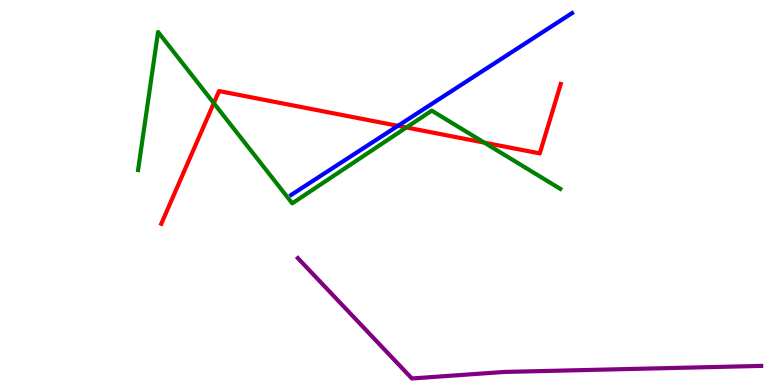[{'lines': ['blue', 'red'], 'intersections': [{'x': 5.13, 'y': 6.73}]}, {'lines': ['green', 'red'], 'intersections': [{'x': 2.76, 'y': 7.32}, {'x': 5.24, 'y': 6.69}, {'x': 6.25, 'y': 6.3}]}, {'lines': ['purple', 'red'], 'intersections': []}, {'lines': ['blue', 'green'], 'intersections': []}, {'lines': ['blue', 'purple'], 'intersections': []}, {'lines': ['green', 'purple'], 'intersections': []}]